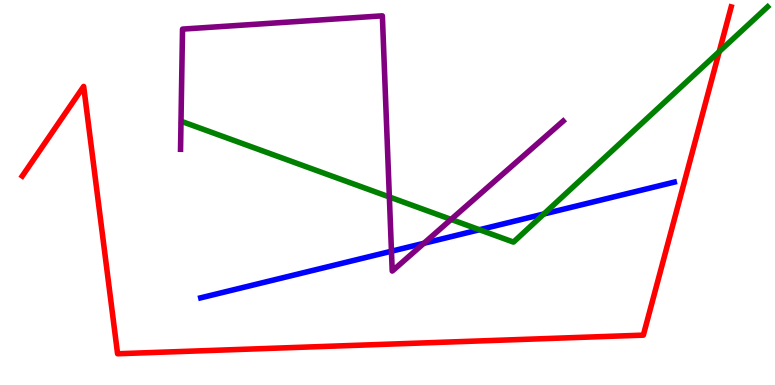[{'lines': ['blue', 'red'], 'intersections': []}, {'lines': ['green', 'red'], 'intersections': [{'x': 9.28, 'y': 8.66}]}, {'lines': ['purple', 'red'], 'intersections': []}, {'lines': ['blue', 'green'], 'intersections': [{'x': 6.19, 'y': 4.03}, {'x': 7.02, 'y': 4.44}]}, {'lines': ['blue', 'purple'], 'intersections': [{'x': 5.05, 'y': 3.47}, {'x': 5.47, 'y': 3.68}]}, {'lines': ['green', 'purple'], 'intersections': [{'x': 5.02, 'y': 4.88}, {'x': 5.82, 'y': 4.3}]}]